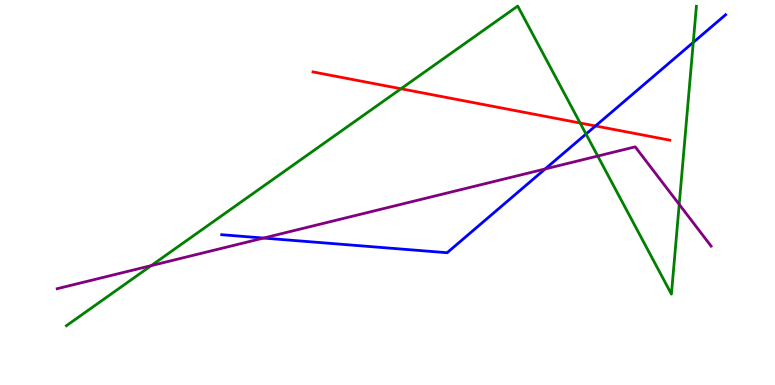[{'lines': ['blue', 'red'], 'intersections': [{'x': 7.68, 'y': 6.73}]}, {'lines': ['green', 'red'], 'intersections': [{'x': 5.17, 'y': 7.69}, {'x': 7.49, 'y': 6.8}]}, {'lines': ['purple', 'red'], 'intersections': []}, {'lines': ['blue', 'green'], 'intersections': [{'x': 7.56, 'y': 6.52}, {'x': 8.95, 'y': 8.9}]}, {'lines': ['blue', 'purple'], 'intersections': [{'x': 3.4, 'y': 3.82}, {'x': 7.03, 'y': 5.61}]}, {'lines': ['green', 'purple'], 'intersections': [{'x': 1.95, 'y': 3.1}, {'x': 7.71, 'y': 5.95}, {'x': 8.76, 'y': 4.69}]}]